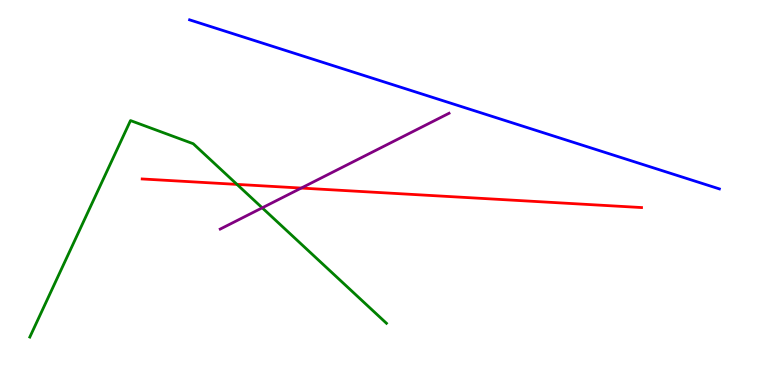[{'lines': ['blue', 'red'], 'intersections': []}, {'lines': ['green', 'red'], 'intersections': [{'x': 3.06, 'y': 5.21}]}, {'lines': ['purple', 'red'], 'intersections': [{'x': 3.89, 'y': 5.12}]}, {'lines': ['blue', 'green'], 'intersections': []}, {'lines': ['blue', 'purple'], 'intersections': []}, {'lines': ['green', 'purple'], 'intersections': [{'x': 3.38, 'y': 4.6}]}]